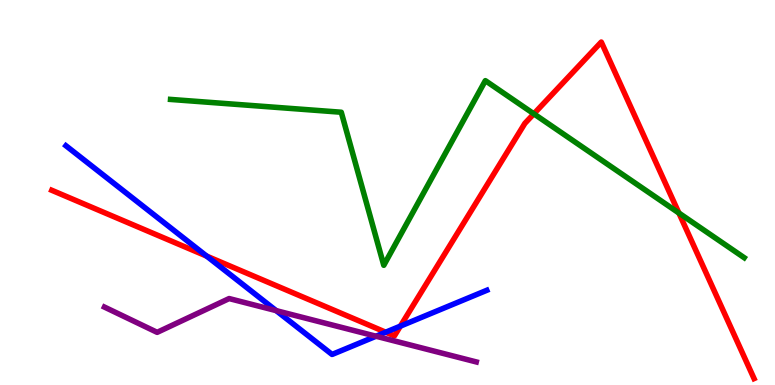[{'lines': ['blue', 'red'], 'intersections': [{'x': 2.67, 'y': 3.35}, {'x': 4.98, 'y': 1.37}, {'x': 5.17, 'y': 1.53}]}, {'lines': ['green', 'red'], 'intersections': [{'x': 6.89, 'y': 7.04}, {'x': 8.76, 'y': 4.47}]}, {'lines': ['purple', 'red'], 'intersections': []}, {'lines': ['blue', 'green'], 'intersections': []}, {'lines': ['blue', 'purple'], 'intersections': [{'x': 3.56, 'y': 1.93}, {'x': 4.85, 'y': 1.27}]}, {'lines': ['green', 'purple'], 'intersections': []}]